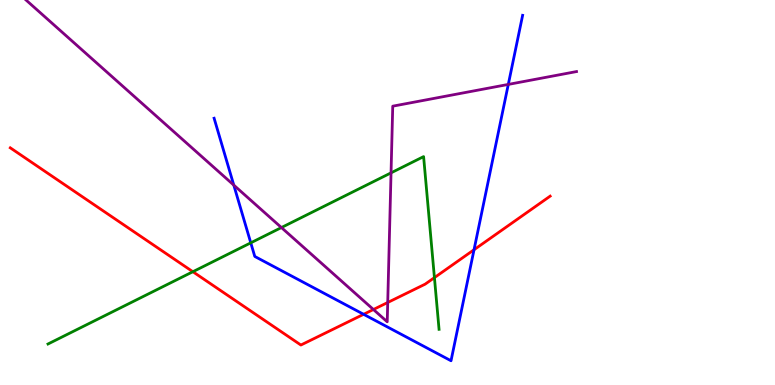[{'lines': ['blue', 'red'], 'intersections': [{'x': 4.69, 'y': 1.84}, {'x': 6.12, 'y': 3.51}]}, {'lines': ['green', 'red'], 'intersections': [{'x': 2.49, 'y': 2.94}, {'x': 5.61, 'y': 2.79}]}, {'lines': ['purple', 'red'], 'intersections': [{'x': 4.82, 'y': 1.96}, {'x': 5.0, 'y': 2.14}]}, {'lines': ['blue', 'green'], 'intersections': [{'x': 3.24, 'y': 3.69}]}, {'lines': ['blue', 'purple'], 'intersections': [{'x': 3.02, 'y': 5.19}, {'x': 6.56, 'y': 7.81}]}, {'lines': ['green', 'purple'], 'intersections': [{'x': 3.63, 'y': 4.09}, {'x': 5.05, 'y': 5.51}]}]